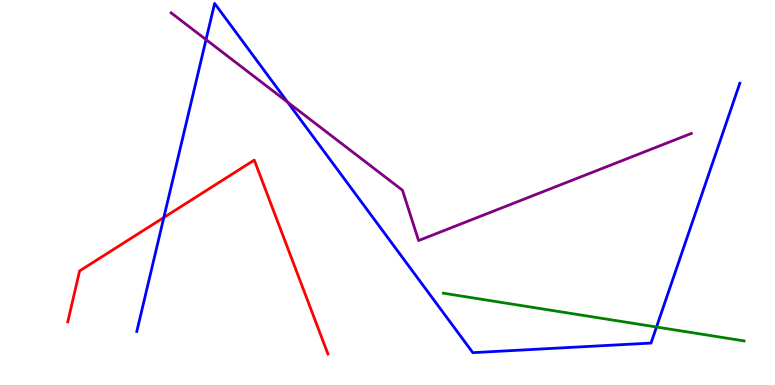[{'lines': ['blue', 'red'], 'intersections': [{'x': 2.11, 'y': 4.35}]}, {'lines': ['green', 'red'], 'intersections': []}, {'lines': ['purple', 'red'], 'intersections': []}, {'lines': ['blue', 'green'], 'intersections': [{'x': 8.47, 'y': 1.51}]}, {'lines': ['blue', 'purple'], 'intersections': [{'x': 2.66, 'y': 8.97}, {'x': 3.71, 'y': 7.35}]}, {'lines': ['green', 'purple'], 'intersections': []}]